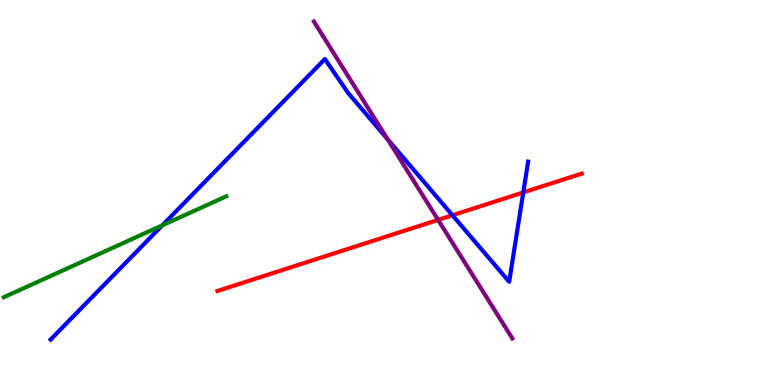[{'lines': ['blue', 'red'], 'intersections': [{'x': 5.84, 'y': 4.41}, {'x': 6.75, 'y': 5.0}]}, {'lines': ['green', 'red'], 'intersections': []}, {'lines': ['purple', 'red'], 'intersections': [{'x': 5.65, 'y': 4.29}]}, {'lines': ['blue', 'green'], 'intersections': [{'x': 2.09, 'y': 4.15}]}, {'lines': ['blue', 'purple'], 'intersections': [{'x': 5.0, 'y': 6.38}]}, {'lines': ['green', 'purple'], 'intersections': []}]